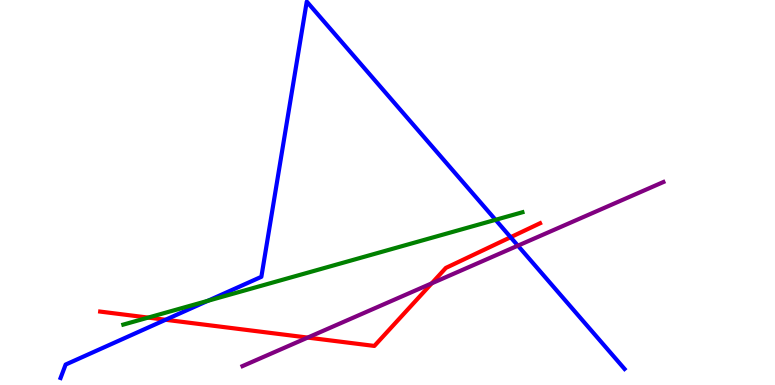[{'lines': ['blue', 'red'], 'intersections': [{'x': 2.14, 'y': 1.69}, {'x': 6.59, 'y': 3.84}]}, {'lines': ['green', 'red'], 'intersections': [{'x': 1.91, 'y': 1.75}]}, {'lines': ['purple', 'red'], 'intersections': [{'x': 3.97, 'y': 1.23}, {'x': 5.57, 'y': 2.64}]}, {'lines': ['blue', 'green'], 'intersections': [{'x': 2.68, 'y': 2.19}, {'x': 6.39, 'y': 4.29}]}, {'lines': ['blue', 'purple'], 'intersections': [{'x': 6.68, 'y': 3.62}]}, {'lines': ['green', 'purple'], 'intersections': []}]